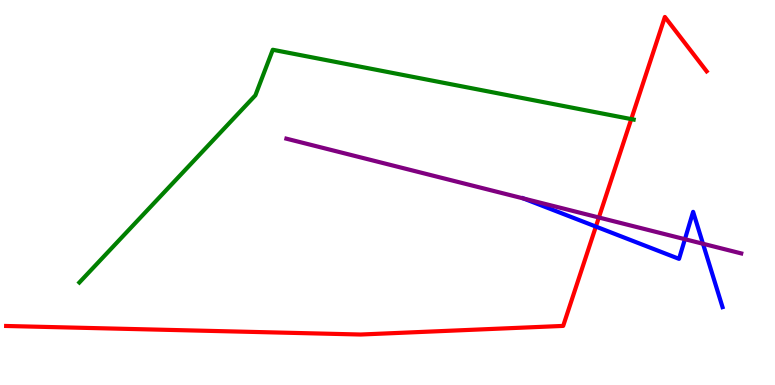[{'lines': ['blue', 'red'], 'intersections': [{'x': 7.69, 'y': 4.11}]}, {'lines': ['green', 'red'], 'intersections': [{'x': 8.15, 'y': 6.91}]}, {'lines': ['purple', 'red'], 'intersections': [{'x': 7.73, 'y': 4.35}]}, {'lines': ['blue', 'green'], 'intersections': []}, {'lines': ['blue', 'purple'], 'intersections': [{'x': 6.75, 'y': 4.84}, {'x': 8.84, 'y': 3.79}, {'x': 9.07, 'y': 3.67}]}, {'lines': ['green', 'purple'], 'intersections': []}]